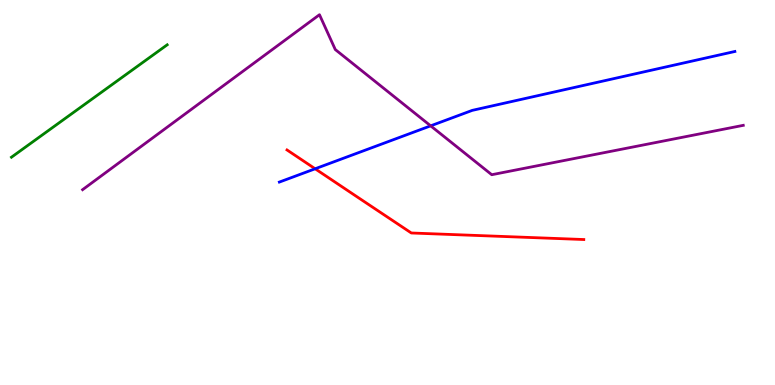[{'lines': ['blue', 'red'], 'intersections': [{'x': 4.07, 'y': 5.62}]}, {'lines': ['green', 'red'], 'intersections': []}, {'lines': ['purple', 'red'], 'intersections': []}, {'lines': ['blue', 'green'], 'intersections': []}, {'lines': ['blue', 'purple'], 'intersections': [{'x': 5.56, 'y': 6.73}]}, {'lines': ['green', 'purple'], 'intersections': []}]